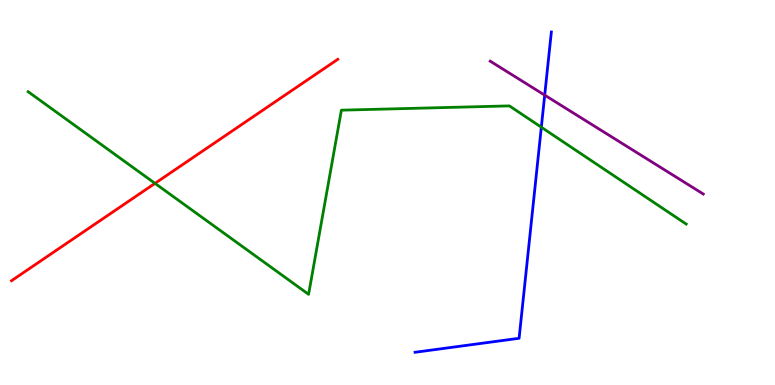[{'lines': ['blue', 'red'], 'intersections': []}, {'lines': ['green', 'red'], 'intersections': [{'x': 2.0, 'y': 5.24}]}, {'lines': ['purple', 'red'], 'intersections': []}, {'lines': ['blue', 'green'], 'intersections': [{'x': 6.98, 'y': 6.7}]}, {'lines': ['blue', 'purple'], 'intersections': [{'x': 7.03, 'y': 7.53}]}, {'lines': ['green', 'purple'], 'intersections': []}]